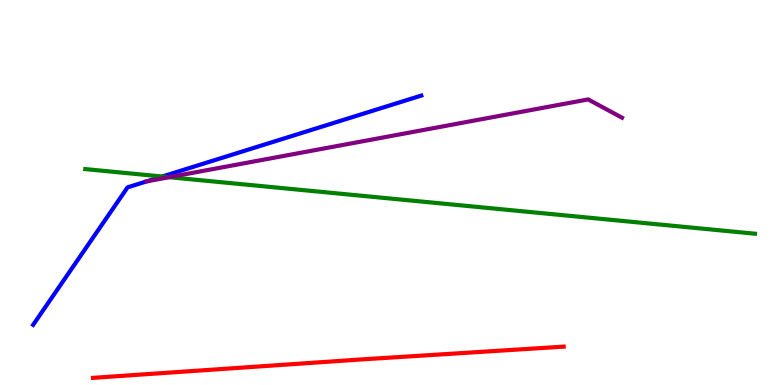[{'lines': ['blue', 'red'], 'intersections': []}, {'lines': ['green', 'red'], 'intersections': []}, {'lines': ['purple', 'red'], 'intersections': []}, {'lines': ['blue', 'green'], 'intersections': [{'x': 2.09, 'y': 5.41}]}, {'lines': ['blue', 'purple'], 'intersections': [{'x': 1.89, 'y': 5.29}]}, {'lines': ['green', 'purple'], 'intersections': [{'x': 2.18, 'y': 5.4}]}]